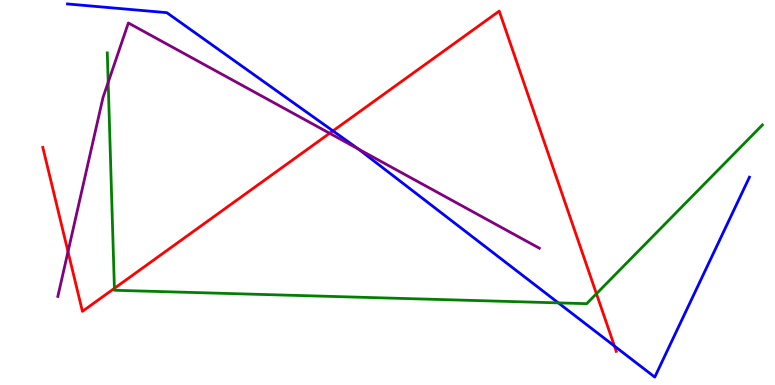[{'lines': ['blue', 'red'], 'intersections': [{'x': 4.3, 'y': 6.6}, {'x': 7.93, 'y': 1.01}]}, {'lines': ['green', 'red'], 'intersections': [{'x': 1.48, 'y': 2.51}, {'x': 7.7, 'y': 2.37}]}, {'lines': ['purple', 'red'], 'intersections': [{'x': 0.878, 'y': 3.46}, {'x': 4.25, 'y': 6.54}]}, {'lines': ['blue', 'green'], 'intersections': [{'x': 7.2, 'y': 2.13}]}, {'lines': ['blue', 'purple'], 'intersections': [{'x': 4.63, 'y': 6.13}]}, {'lines': ['green', 'purple'], 'intersections': [{'x': 1.4, 'y': 7.86}]}]